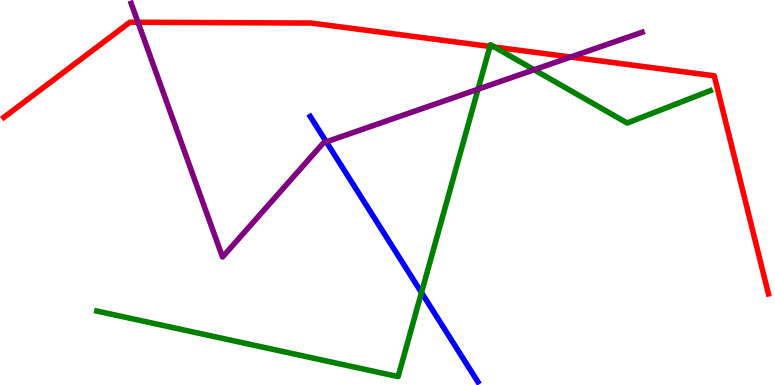[{'lines': ['blue', 'red'], 'intersections': []}, {'lines': ['green', 'red'], 'intersections': [{'x': 6.32, 'y': 8.79}, {'x': 6.38, 'y': 8.78}]}, {'lines': ['purple', 'red'], 'intersections': [{'x': 1.78, 'y': 9.42}, {'x': 7.36, 'y': 8.52}]}, {'lines': ['blue', 'green'], 'intersections': [{'x': 5.44, 'y': 2.4}]}, {'lines': ['blue', 'purple'], 'intersections': [{'x': 4.21, 'y': 6.32}]}, {'lines': ['green', 'purple'], 'intersections': [{'x': 6.17, 'y': 7.68}, {'x': 6.89, 'y': 8.19}]}]